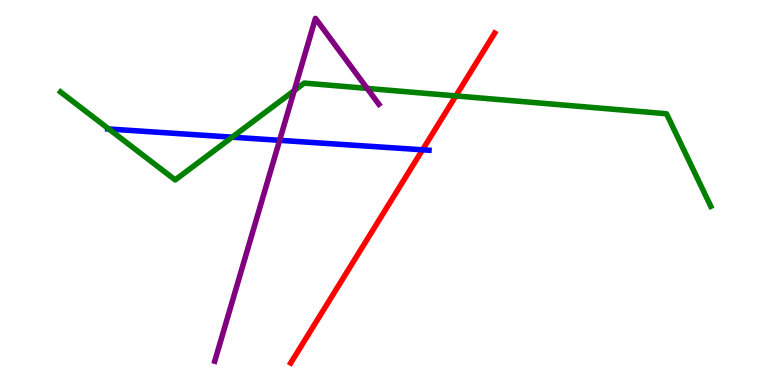[{'lines': ['blue', 'red'], 'intersections': [{'x': 5.45, 'y': 6.11}]}, {'lines': ['green', 'red'], 'intersections': [{'x': 5.88, 'y': 7.51}]}, {'lines': ['purple', 'red'], 'intersections': []}, {'lines': ['blue', 'green'], 'intersections': [{'x': 1.4, 'y': 6.65}, {'x': 3.0, 'y': 6.44}]}, {'lines': ['blue', 'purple'], 'intersections': [{'x': 3.61, 'y': 6.36}]}, {'lines': ['green', 'purple'], 'intersections': [{'x': 3.8, 'y': 7.65}, {'x': 4.74, 'y': 7.7}]}]